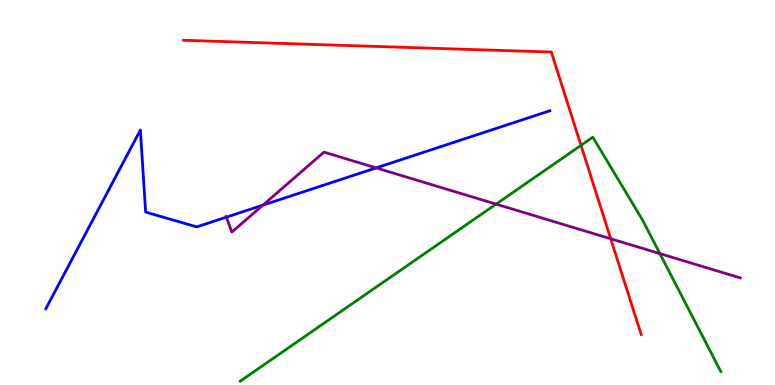[{'lines': ['blue', 'red'], 'intersections': []}, {'lines': ['green', 'red'], 'intersections': [{'x': 7.5, 'y': 6.22}]}, {'lines': ['purple', 'red'], 'intersections': [{'x': 7.88, 'y': 3.8}]}, {'lines': ['blue', 'green'], 'intersections': []}, {'lines': ['blue', 'purple'], 'intersections': [{'x': 2.92, 'y': 4.36}, {'x': 3.39, 'y': 4.67}, {'x': 4.85, 'y': 5.64}]}, {'lines': ['green', 'purple'], 'intersections': [{'x': 6.4, 'y': 4.7}, {'x': 8.51, 'y': 3.41}]}]